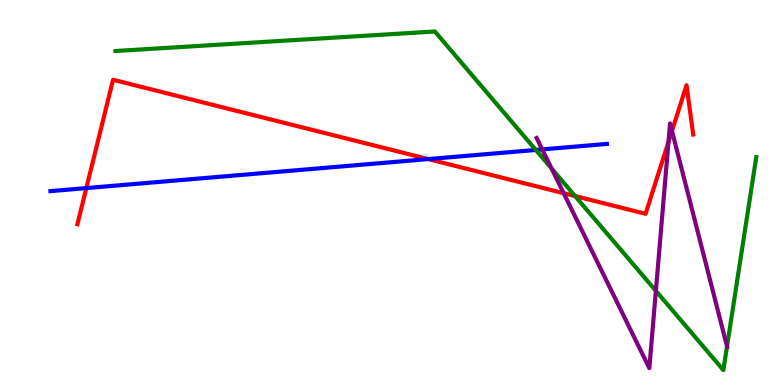[{'lines': ['blue', 'red'], 'intersections': [{'x': 1.11, 'y': 5.11}, {'x': 5.53, 'y': 5.87}]}, {'lines': ['green', 'red'], 'intersections': [{'x': 7.42, 'y': 4.91}]}, {'lines': ['purple', 'red'], 'intersections': [{'x': 7.27, 'y': 4.98}, {'x': 8.63, 'y': 6.31}, {'x': 8.67, 'y': 6.6}]}, {'lines': ['blue', 'green'], 'intersections': [{'x': 6.91, 'y': 6.11}]}, {'lines': ['blue', 'purple'], 'intersections': [{'x': 7.0, 'y': 6.12}]}, {'lines': ['green', 'purple'], 'intersections': [{'x': 7.12, 'y': 5.62}, {'x': 8.46, 'y': 2.44}, {'x': 9.38, 'y': 1.0}]}]